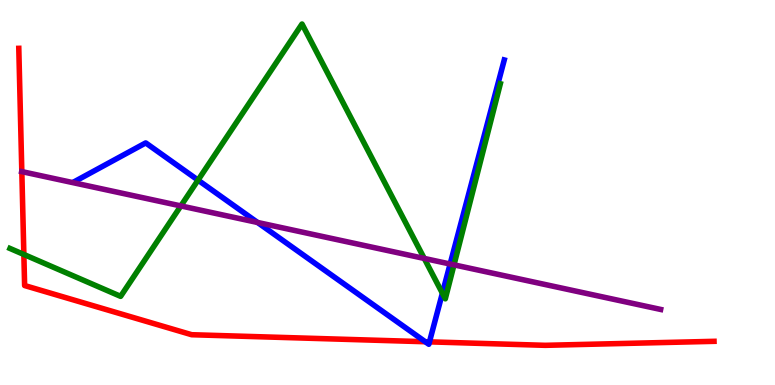[{'lines': ['blue', 'red'], 'intersections': [{'x': 5.49, 'y': 1.12}, {'x': 5.54, 'y': 1.12}]}, {'lines': ['green', 'red'], 'intersections': [{'x': 0.308, 'y': 3.39}]}, {'lines': ['purple', 'red'], 'intersections': [{'x': 0.282, 'y': 5.54}]}, {'lines': ['blue', 'green'], 'intersections': [{'x': 2.56, 'y': 5.32}, {'x': 5.71, 'y': 2.38}]}, {'lines': ['blue', 'purple'], 'intersections': [{'x': 3.32, 'y': 4.22}, {'x': 5.81, 'y': 3.14}]}, {'lines': ['green', 'purple'], 'intersections': [{'x': 2.33, 'y': 4.65}, {'x': 5.47, 'y': 3.29}, {'x': 5.86, 'y': 3.12}]}]